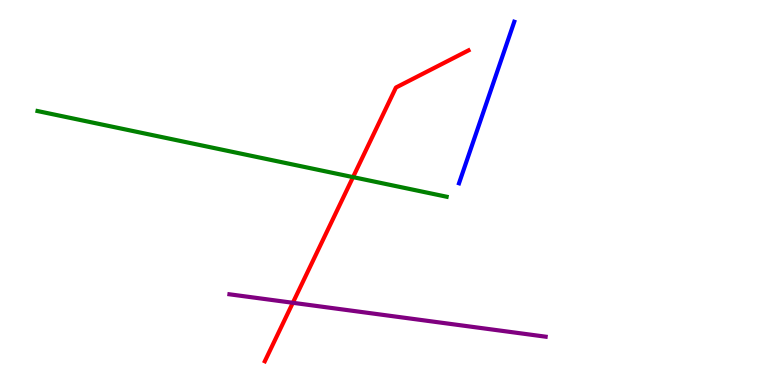[{'lines': ['blue', 'red'], 'intersections': []}, {'lines': ['green', 'red'], 'intersections': [{'x': 4.56, 'y': 5.4}]}, {'lines': ['purple', 'red'], 'intersections': [{'x': 3.78, 'y': 2.14}]}, {'lines': ['blue', 'green'], 'intersections': []}, {'lines': ['blue', 'purple'], 'intersections': []}, {'lines': ['green', 'purple'], 'intersections': []}]